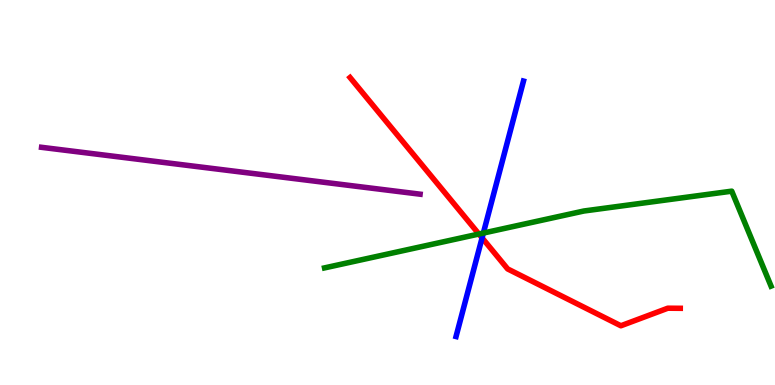[{'lines': ['blue', 'red'], 'intersections': [{'x': 6.22, 'y': 3.82}]}, {'lines': ['green', 'red'], 'intersections': [{'x': 6.18, 'y': 3.92}]}, {'lines': ['purple', 'red'], 'intersections': []}, {'lines': ['blue', 'green'], 'intersections': [{'x': 6.24, 'y': 3.95}]}, {'lines': ['blue', 'purple'], 'intersections': []}, {'lines': ['green', 'purple'], 'intersections': []}]